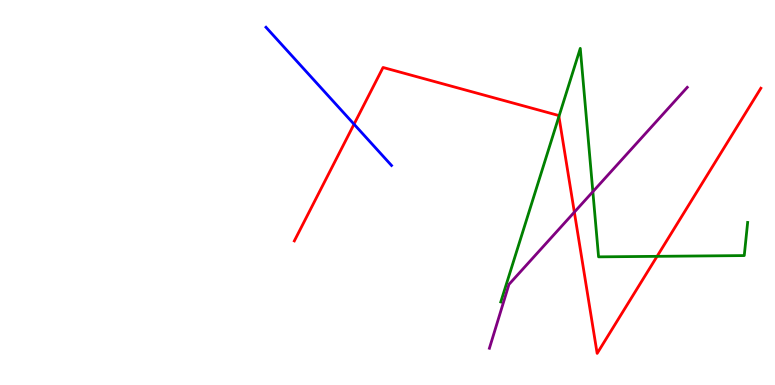[{'lines': ['blue', 'red'], 'intersections': [{'x': 4.57, 'y': 6.77}]}, {'lines': ['green', 'red'], 'intersections': [{'x': 7.21, 'y': 6.97}, {'x': 8.48, 'y': 3.34}]}, {'lines': ['purple', 'red'], 'intersections': [{'x': 7.41, 'y': 4.49}]}, {'lines': ['blue', 'green'], 'intersections': []}, {'lines': ['blue', 'purple'], 'intersections': []}, {'lines': ['green', 'purple'], 'intersections': [{'x': 7.65, 'y': 5.02}]}]